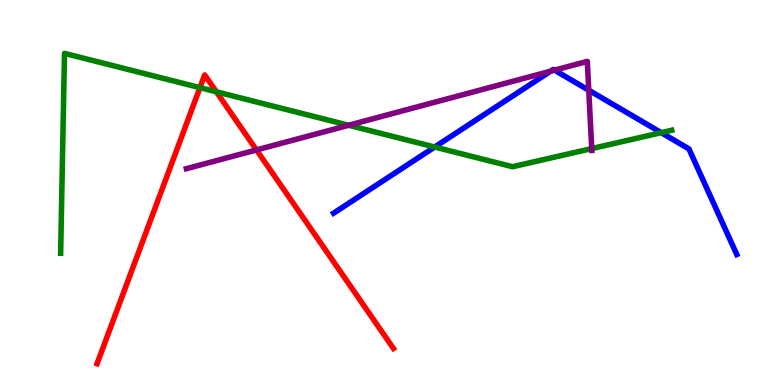[{'lines': ['blue', 'red'], 'intersections': []}, {'lines': ['green', 'red'], 'intersections': [{'x': 2.58, 'y': 7.72}, {'x': 2.79, 'y': 7.62}]}, {'lines': ['purple', 'red'], 'intersections': [{'x': 3.31, 'y': 6.11}]}, {'lines': ['blue', 'green'], 'intersections': [{'x': 5.61, 'y': 6.18}, {'x': 8.53, 'y': 6.55}]}, {'lines': ['blue', 'purple'], 'intersections': [{'x': 7.1, 'y': 8.15}, {'x': 7.16, 'y': 8.18}, {'x': 7.6, 'y': 7.66}]}, {'lines': ['green', 'purple'], 'intersections': [{'x': 4.5, 'y': 6.75}, {'x': 7.64, 'y': 6.14}]}]